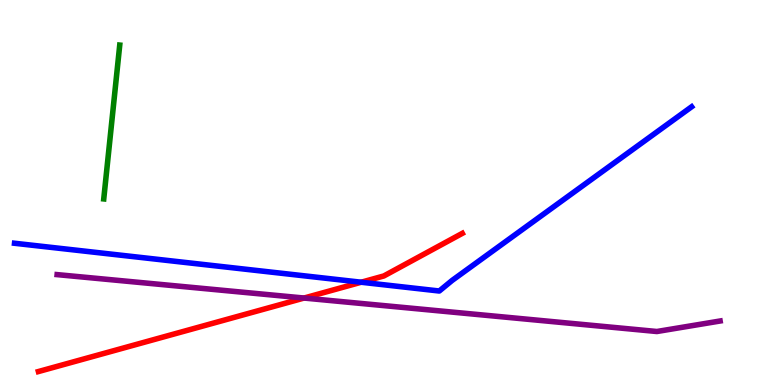[{'lines': ['blue', 'red'], 'intersections': [{'x': 4.66, 'y': 2.67}]}, {'lines': ['green', 'red'], 'intersections': []}, {'lines': ['purple', 'red'], 'intersections': [{'x': 3.92, 'y': 2.26}]}, {'lines': ['blue', 'green'], 'intersections': []}, {'lines': ['blue', 'purple'], 'intersections': []}, {'lines': ['green', 'purple'], 'intersections': []}]